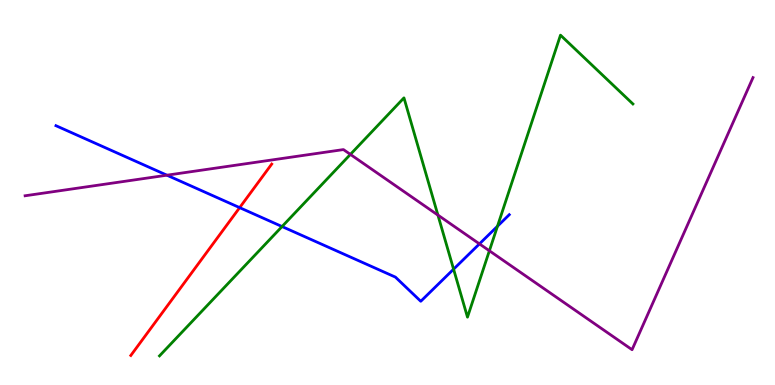[{'lines': ['blue', 'red'], 'intersections': [{'x': 3.09, 'y': 4.61}]}, {'lines': ['green', 'red'], 'intersections': []}, {'lines': ['purple', 'red'], 'intersections': []}, {'lines': ['blue', 'green'], 'intersections': [{'x': 3.64, 'y': 4.12}, {'x': 5.85, 'y': 3.01}, {'x': 6.42, 'y': 4.12}]}, {'lines': ['blue', 'purple'], 'intersections': [{'x': 2.15, 'y': 5.45}, {'x': 6.19, 'y': 3.67}]}, {'lines': ['green', 'purple'], 'intersections': [{'x': 4.52, 'y': 5.99}, {'x': 5.65, 'y': 4.41}, {'x': 6.31, 'y': 3.49}]}]